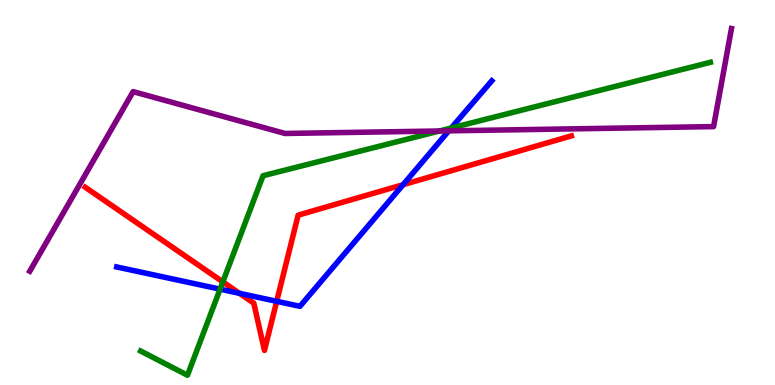[{'lines': ['blue', 'red'], 'intersections': [{'x': 3.09, 'y': 2.38}, {'x': 3.57, 'y': 2.17}, {'x': 5.2, 'y': 5.2}]}, {'lines': ['green', 'red'], 'intersections': [{'x': 2.88, 'y': 2.68}]}, {'lines': ['purple', 'red'], 'intersections': []}, {'lines': ['blue', 'green'], 'intersections': [{'x': 2.84, 'y': 2.49}, {'x': 5.82, 'y': 6.68}]}, {'lines': ['blue', 'purple'], 'intersections': [{'x': 5.79, 'y': 6.6}]}, {'lines': ['green', 'purple'], 'intersections': [{'x': 5.67, 'y': 6.6}]}]